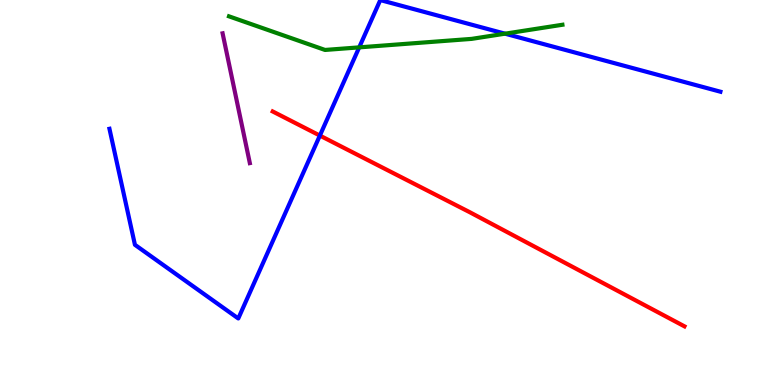[{'lines': ['blue', 'red'], 'intersections': [{'x': 4.13, 'y': 6.48}]}, {'lines': ['green', 'red'], 'intersections': []}, {'lines': ['purple', 'red'], 'intersections': []}, {'lines': ['blue', 'green'], 'intersections': [{'x': 4.63, 'y': 8.77}, {'x': 6.52, 'y': 9.13}]}, {'lines': ['blue', 'purple'], 'intersections': []}, {'lines': ['green', 'purple'], 'intersections': []}]